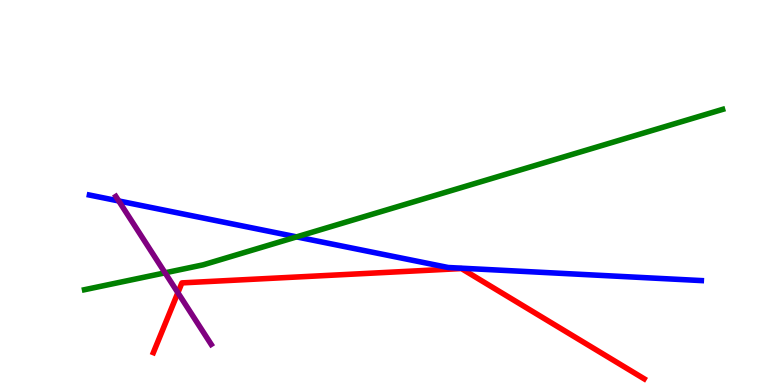[{'lines': ['blue', 'red'], 'intersections': []}, {'lines': ['green', 'red'], 'intersections': []}, {'lines': ['purple', 'red'], 'intersections': [{'x': 2.3, 'y': 2.4}]}, {'lines': ['blue', 'green'], 'intersections': [{'x': 3.83, 'y': 3.85}]}, {'lines': ['blue', 'purple'], 'intersections': [{'x': 1.53, 'y': 4.78}]}, {'lines': ['green', 'purple'], 'intersections': [{'x': 2.13, 'y': 2.91}]}]